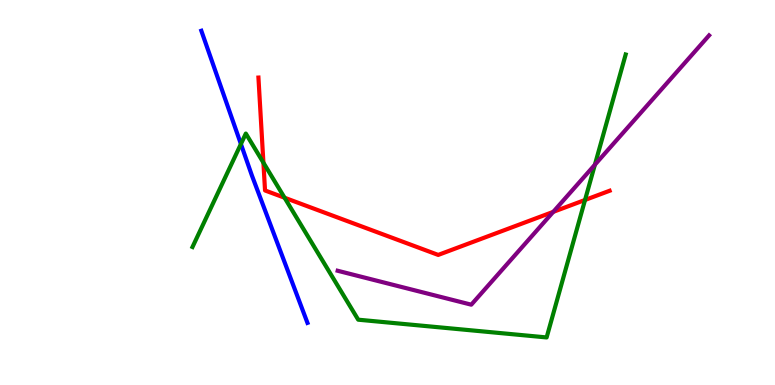[{'lines': ['blue', 'red'], 'intersections': []}, {'lines': ['green', 'red'], 'intersections': [{'x': 3.4, 'y': 5.77}, {'x': 3.67, 'y': 4.86}, {'x': 7.55, 'y': 4.81}]}, {'lines': ['purple', 'red'], 'intersections': [{'x': 7.14, 'y': 4.5}]}, {'lines': ['blue', 'green'], 'intersections': [{'x': 3.11, 'y': 6.26}]}, {'lines': ['blue', 'purple'], 'intersections': []}, {'lines': ['green', 'purple'], 'intersections': [{'x': 7.68, 'y': 5.72}]}]